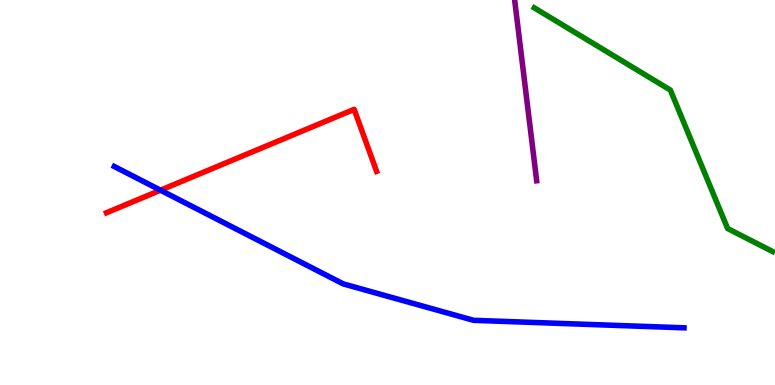[{'lines': ['blue', 'red'], 'intersections': [{'x': 2.07, 'y': 5.06}]}, {'lines': ['green', 'red'], 'intersections': []}, {'lines': ['purple', 'red'], 'intersections': []}, {'lines': ['blue', 'green'], 'intersections': []}, {'lines': ['blue', 'purple'], 'intersections': []}, {'lines': ['green', 'purple'], 'intersections': []}]